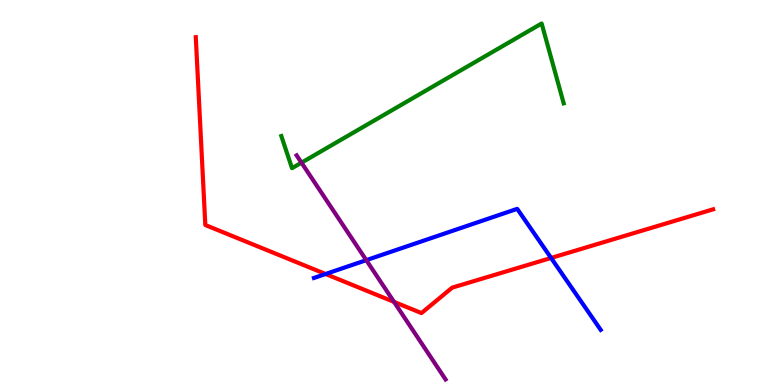[{'lines': ['blue', 'red'], 'intersections': [{'x': 4.2, 'y': 2.88}, {'x': 7.11, 'y': 3.3}]}, {'lines': ['green', 'red'], 'intersections': []}, {'lines': ['purple', 'red'], 'intersections': [{'x': 5.08, 'y': 2.16}]}, {'lines': ['blue', 'green'], 'intersections': []}, {'lines': ['blue', 'purple'], 'intersections': [{'x': 4.73, 'y': 3.24}]}, {'lines': ['green', 'purple'], 'intersections': [{'x': 3.89, 'y': 5.77}]}]